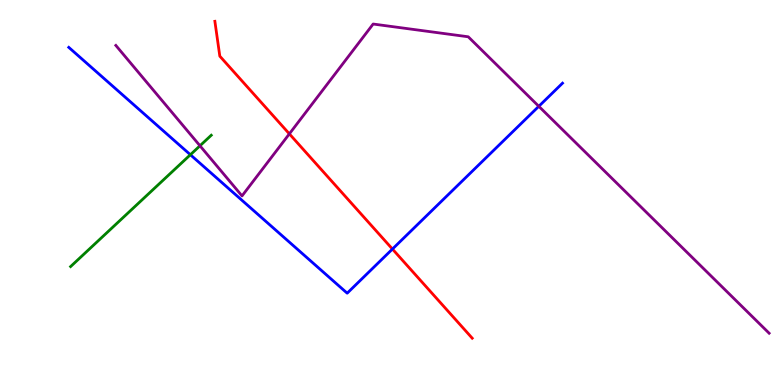[{'lines': ['blue', 'red'], 'intersections': [{'x': 5.06, 'y': 3.53}]}, {'lines': ['green', 'red'], 'intersections': []}, {'lines': ['purple', 'red'], 'intersections': [{'x': 3.73, 'y': 6.52}]}, {'lines': ['blue', 'green'], 'intersections': [{'x': 2.46, 'y': 5.98}]}, {'lines': ['blue', 'purple'], 'intersections': [{'x': 6.95, 'y': 7.24}]}, {'lines': ['green', 'purple'], 'intersections': [{'x': 2.58, 'y': 6.21}]}]